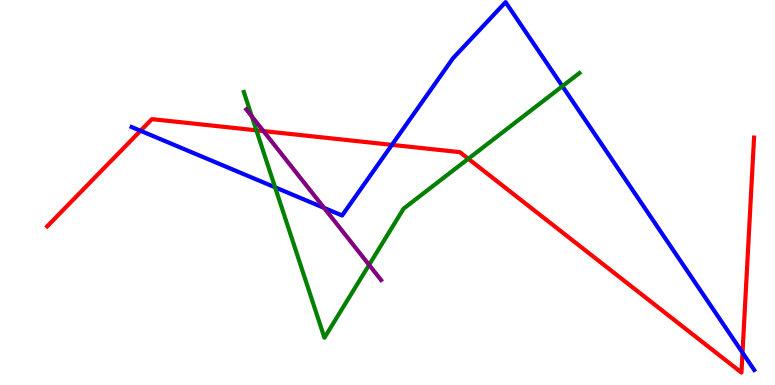[{'lines': ['blue', 'red'], 'intersections': [{'x': 1.81, 'y': 6.6}, {'x': 5.06, 'y': 6.24}, {'x': 9.58, 'y': 0.84}]}, {'lines': ['green', 'red'], 'intersections': [{'x': 3.31, 'y': 6.61}, {'x': 6.04, 'y': 5.88}]}, {'lines': ['purple', 'red'], 'intersections': [{'x': 3.4, 'y': 6.6}]}, {'lines': ['blue', 'green'], 'intersections': [{'x': 3.55, 'y': 5.13}, {'x': 7.26, 'y': 7.76}]}, {'lines': ['blue', 'purple'], 'intersections': [{'x': 4.18, 'y': 4.6}]}, {'lines': ['green', 'purple'], 'intersections': [{'x': 3.25, 'y': 6.98}, {'x': 4.76, 'y': 3.12}]}]